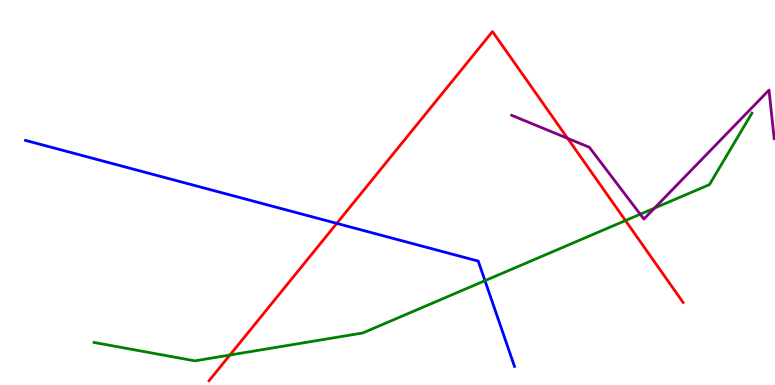[{'lines': ['blue', 'red'], 'intersections': [{'x': 4.35, 'y': 4.2}]}, {'lines': ['green', 'red'], 'intersections': [{'x': 2.97, 'y': 0.778}, {'x': 8.07, 'y': 4.27}]}, {'lines': ['purple', 'red'], 'intersections': [{'x': 7.32, 'y': 6.41}]}, {'lines': ['blue', 'green'], 'intersections': [{'x': 6.26, 'y': 2.71}]}, {'lines': ['blue', 'purple'], 'intersections': []}, {'lines': ['green', 'purple'], 'intersections': [{'x': 8.26, 'y': 4.44}, {'x': 8.44, 'y': 4.59}]}]